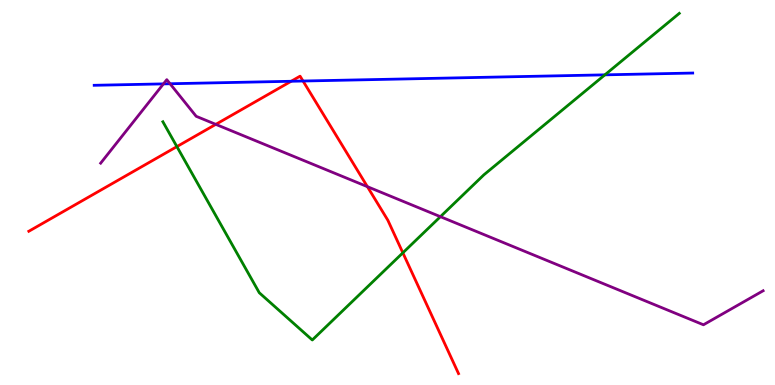[{'lines': ['blue', 'red'], 'intersections': [{'x': 3.76, 'y': 7.89}, {'x': 3.91, 'y': 7.9}]}, {'lines': ['green', 'red'], 'intersections': [{'x': 2.28, 'y': 6.19}, {'x': 5.2, 'y': 3.43}]}, {'lines': ['purple', 'red'], 'intersections': [{'x': 2.78, 'y': 6.77}, {'x': 4.74, 'y': 5.15}]}, {'lines': ['blue', 'green'], 'intersections': [{'x': 7.81, 'y': 8.06}]}, {'lines': ['blue', 'purple'], 'intersections': [{'x': 2.11, 'y': 7.82}, {'x': 2.19, 'y': 7.82}]}, {'lines': ['green', 'purple'], 'intersections': [{'x': 5.68, 'y': 4.37}]}]